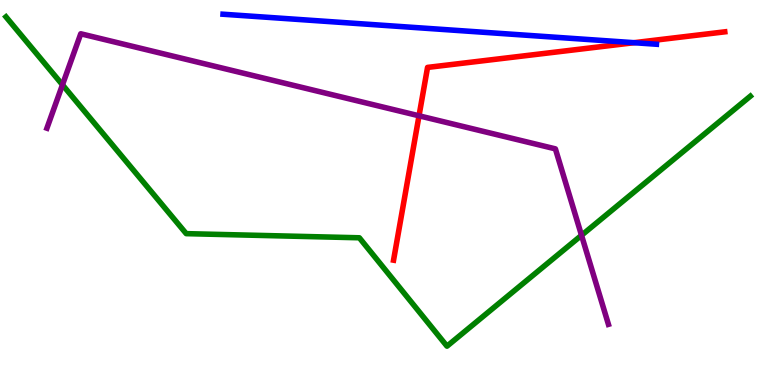[{'lines': ['blue', 'red'], 'intersections': [{'x': 8.18, 'y': 8.89}]}, {'lines': ['green', 'red'], 'intersections': []}, {'lines': ['purple', 'red'], 'intersections': [{'x': 5.41, 'y': 6.99}]}, {'lines': ['blue', 'green'], 'intersections': []}, {'lines': ['blue', 'purple'], 'intersections': []}, {'lines': ['green', 'purple'], 'intersections': [{'x': 0.806, 'y': 7.8}, {'x': 7.5, 'y': 3.89}]}]